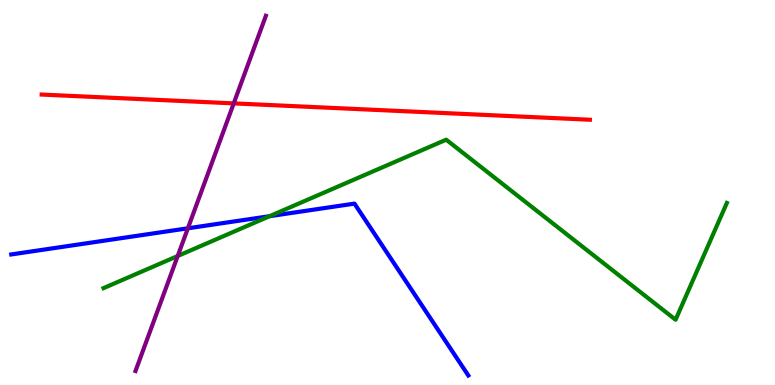[{'lines': ['blue', 'red'], 'intersections': []}, {'lines': ['green', 'red'], 'intersections': []}, {'lines': ['purple', 'red'], 'intersections': [{'x': 3.02, 'y': 7.31}]}, {'lines': ['blue', 'green'], 'intersections': [{'x': 3.48, 'y': 4.38}]}, {'lines': ['blue', 'purple'], 'intersections': [{'x': 2.42, 'y': 4.07}]}, {'lines': ['green', 'purple'], 'intersections': [{'x': 2.29, 'y': 3.35}]}]